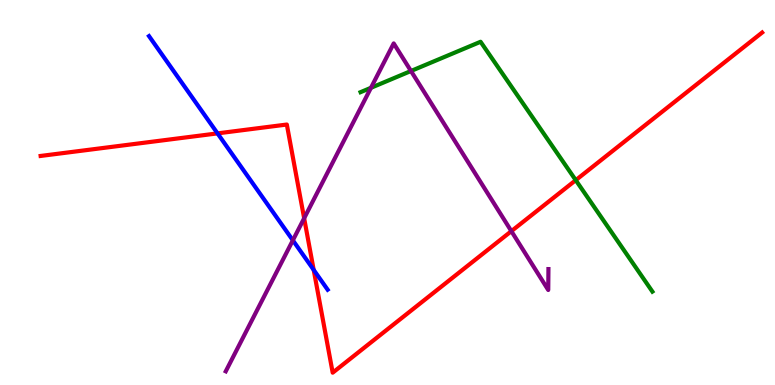[{'lines': ['blue', 'red'], 'intersections': [{'x': 2.81, 'y': 6.54}, {'x': 4.05, 'y': 2.99}]}, {'lines': ['green', 'red'], 'intersections': [{'x': 7.43, 'y': 5.32}]}, {'lines': ['purple', 'red'], 'intersections': [{'x': 3.92, 'y': 4.33}, {'x': 6.6, 'y': 4.0}]}, {'lines': ['blue', 'green'], 'intersections': []}, {'lines': ['blue', 'purple'], 'intersections': [{'x': 3.78, 'y': 3.76}]}, {'lines': ['green', 'purple'], 'intersections': [{'x': 4.79, 'y': 7.72}, {'x': 5.3, 'y': 8.16}]}]